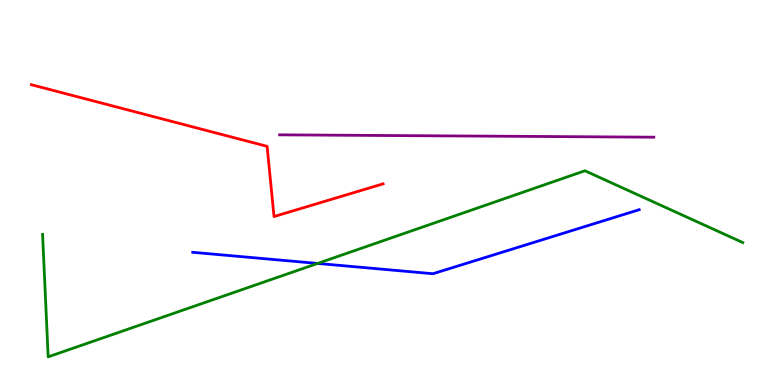[{'lines': ['blue', 'red'], 'intersections': []}, {'lines': ['green', 'red'], 'intersections': []}, {'lines': ['purple', 'red'], 'intersections': []}, {'lines': ['blue', 'green'], 'intersections': [{'x': 4.1, 'y': 3.16}]}, {'lines': ['blue', 'purple'], 'intersections': []}, {'lines': ['green', 'purple'], 'intersections': []}]